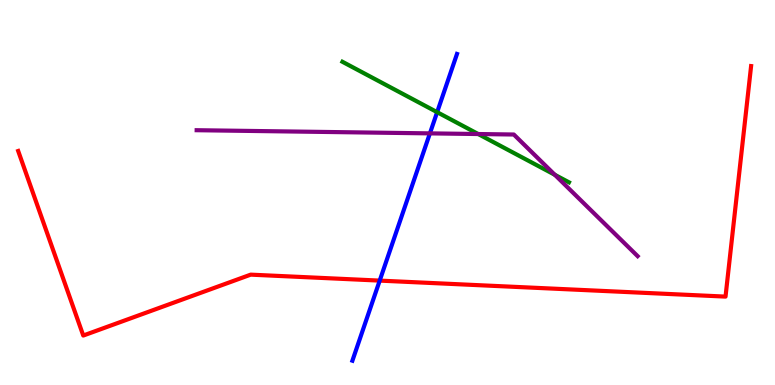[{'lines': ['blue', 'red'], 'intersections': [{'x': 4.9, 'y': 2.71}]}, {'lines': ['green', 'red'], 'intersections': []}, {'lines': ['purple', 'red'], 'intersections': []}, {'lines': ['blue', 'green'], 'intersections': [{'x': 5.64, 'y': 7.09}]}, {'lines': ['blue', 'purple'], 'intersections': [{'x': 5.55, 'y': 6.54}]}, {'lines': ['green', 'purple'], 'intersections': [{'x': 6.17, 'y': 6.52}, {'x': 7.16, 'y': 5.46}]}]